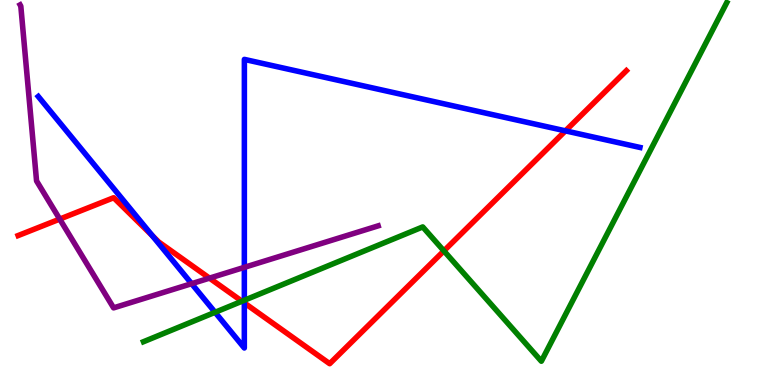[{'lines': ['blue', 'red'], 'intersections': [{'x': 1.97, 'y': 3.88}, {'x': 3.15, 'y': 2.13}, {'x': 7.3, 'y': 6.6}]}, {'lines': ['green', 'red'], 'intersections': [{'x': 3.12, 'y': 2.18}, {'x': 5.73, 'y': 3.48}]}, {'lines': ['purple', 'red'], 'intersections': [{'x': 0.771, 'y': 4.31}, {'x': 2.7, 'y': 2.78}]}, {'lines': ['blue', 'green'], 'intersections': [{'x': 2.78, 'y': 1.89}, {'x': 3.15, 'y': 2.2}]}, {'lines': ['blue', 'purple'], 'intersections': [{'x': 2.47, 'y': 2.63}, {'x': 3.15, 'y': 3.06}]}, {'lines': ['green', 'purple'], 'intersections': []}]